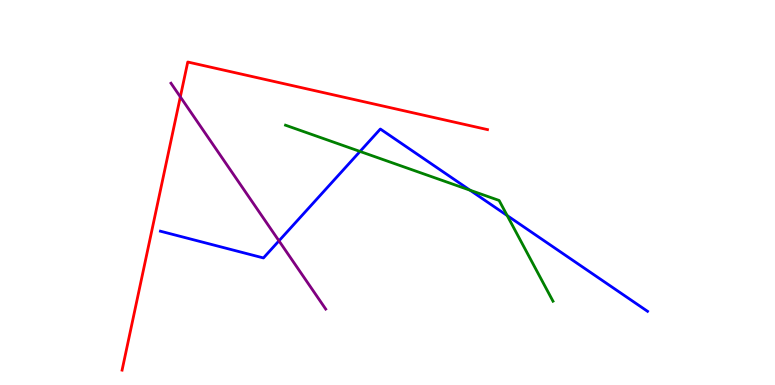[{'lines': ['blue', 'red'], 'intersections': []}, {'lines': ['green', 'red'], 'intersections': []}, {'lines': ['purple', 'red'], 'intersections': [{'x': 2.33, 'y': 7.48}]}, {'lines': ['blue', 'green'], 'intersections': [{'x': 4.65, 'y': 6.07}, {'x': 6.07, 'y': 5.06}, {'x': 6.54, 'y': 4.4}]}, {'lines': ['blue', 'purple'], 'intersections': [{'x': 3.6, 'y': 3.74}]}, {'lines': ['green', 'purple'], 'intersections': []}]